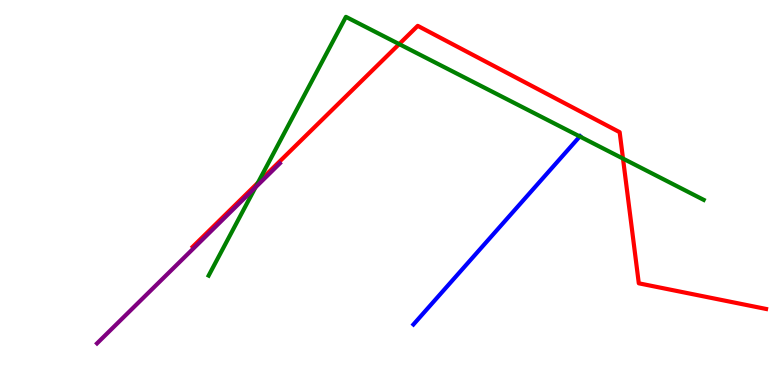[{'lines': ['blue', 'red'], 'intersections': []}, {'lines': ['green', 'red'], 'intersections': [{'x': 3.33, 'y': 5.25}, {'x': 5.15, 'y': 8.85}, {'x': 8.04, 'y': 5.88}]}, {'lines': ['purple', 'red'], 'intersections': []}, {'lines': ['blue', 'green'], 'intersections': [{'x': 7.48, 'y': 6.46}]}, {'lines': ['blue', 'purple'], 'intersections': []}, {'lines': ['green', 'purple'], 'intersections': [{'x': 3.3, 'y': 5.13}]}]